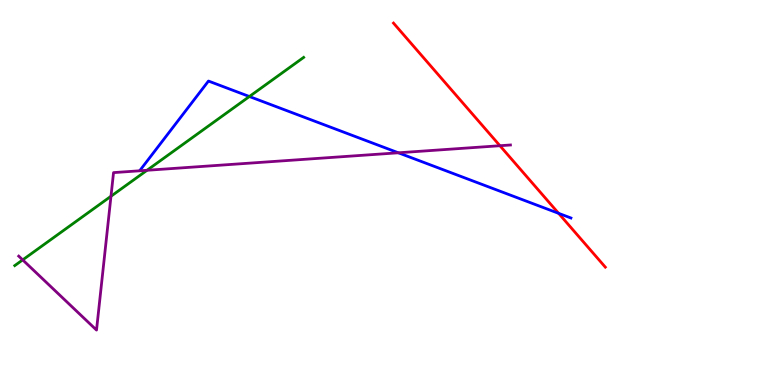[{'lines': ['blue', 'red'], 'intersections': [{'x': 7.21, 'y': 4.46}]}, {'lines': ['green', 'red'], 'intersections': []}, {'lines': ['purple', 'red'], 'intersections': [{'x': 6.45, 'y': 6.22}]}, {'lines': ['blue', 'green'], 'intersections': [{'x': 3.22, 'y': 7.49}]}, {'lines': ['blue', 'purple'], 'intersections': [{'x': 5.14, 'y': 6.03}]}, {'lines': ['green', 'purple'], 'intersections': [{'x': 0.293, 'y': 3.25}, {'x': 1.43, 'y': 4.9}, {'x': 1.9, 'y': 5.58}]}]